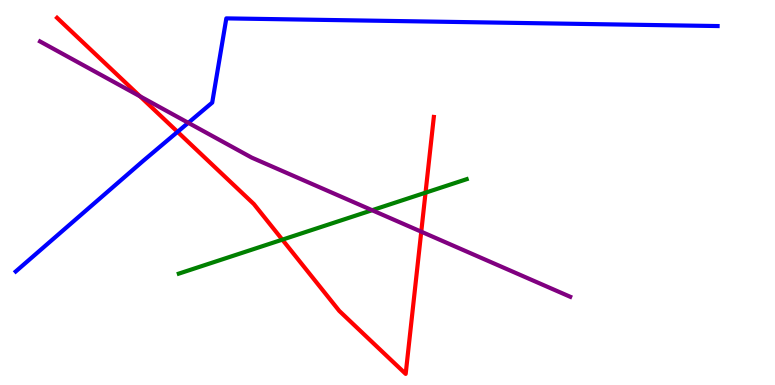[{'lines': ['blue', 'red'], 'intersections': [{'x': 2.29, 'y': 6.58}]}, {'lines': ['green', 'red'], 'intersections': [{'x': 3.64, 'y': 3.77}, {'x': 5.49, 'y': 5.0}]}, {'lines': ['purple', 'red'], 'intersections': [{'x': 1.81, 'y': 7.5}, {'x': 5.44, 'y': 3.98}]}, {'lines': ['blue', 'green'], 'intersections': []}, {'lines': ['blue', 'purple'], 'intersections': [{'x': 2.43, 'y': 6.81}]}, {'lines': ['green', 'purple'], 'intersections': [{'x': 4.8, 'y': 4.54}]}]